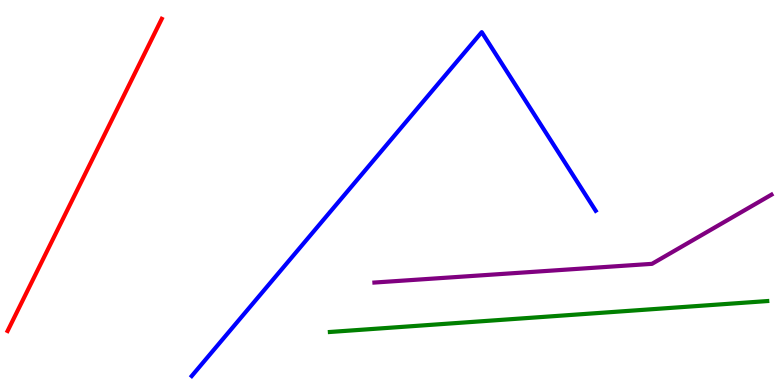[{'lines': ['blue', 'red'], 'intersections': []}, {'lines': ['green', 'red'], 'intersections': []}, {'lines': ['purple', 'red'], 'intersections': []}, {'lines': ['blue', 'green'], 'intersections': []}, {'lines': ['blue', 'purple'], 'intersections': []}, {'lines': ['green', 'purple'], 'intersections': []}]